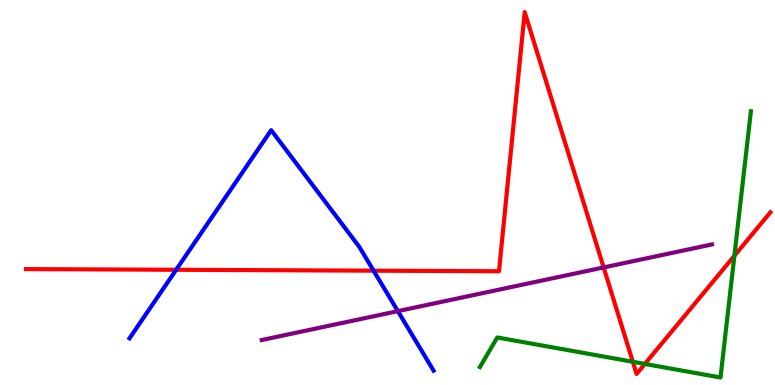[{'lines': ['blue', 'red'], 'intersections': [{'x': 2.27, 'y': 2.99}, {'x': 4.82, 'y': 2.97}]}, {'lines': ['green', 'red'], 'intersections': [{'x': 8.17, 'y': 0.603}, {'x': 8.32, 'y': 0.547}, {'x': 9.48, 'y': 3.36}]}, {'lines': ['purple', 'red'], 'intersections': [{'x': 7.79, 'y': 3.05}]}, {'lines': ['blue', 'green'], 'intersections': []}, {'lines': ['blue', 'purple'], 'intersections': [{'x': 5.13, 'y': 1.92}]}, {'lines': ['green', 'purple'], 'intersections': []}]